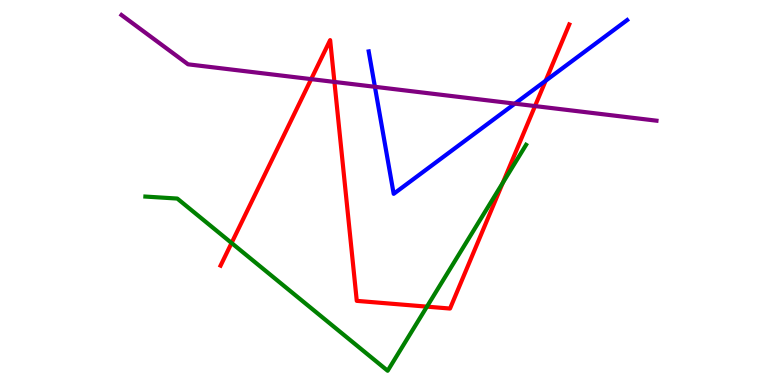[{'lines': ['blue', 'red'], 'intersections': [{'x': 7.04, 'y': 7.9}]}, {'lines': ['green', 'red'], 'intersections': [{'x': 2.99, 'y': 3.69}, {'x': 5.51, 'y': 2.04}, {'x': 6.49, 'y': 5.25}]}, {'lines': ['purple', 'red'], 'intersections': [{'x': 4.02, 'y': 7.94}, {'x': 4.32, 'y': 7.87}, {'x': 6.9, 'y': 7.24}]}, {'lines': ['blue', 'green'], 'intersections': []}, {'lines': ['blue', 'purple'], 'intersections': [{'x': 4.84, 'y': 7.75}, {'x': 6.64, 'y': 7.31}]}, {'lines': ['green', 'purple'], 'intersections': []}]